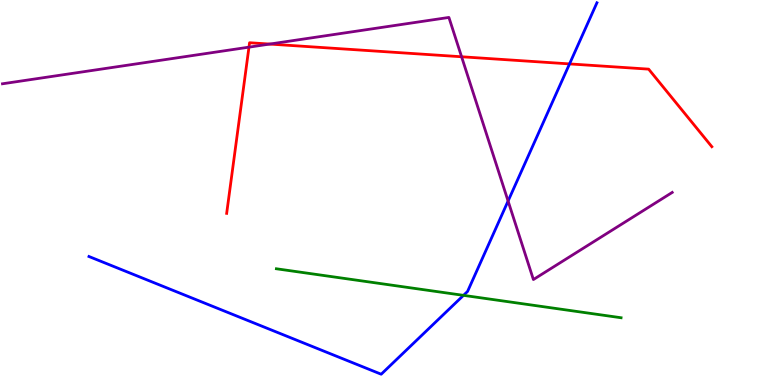[{'lines': ['blue', 'red'], 'intersections': [{'x': 7.35, 'y': 8.34}]}, {'lines': ['green', 'red'], 'intersections': []}, {'lines': ['purple', 'red'], 'intersections': [{'x': 3.21, 'y': 8.78}, {'x': 3.48, 'y': 8.86}, {'x': 5.96, 'y': 8.53}]}, {'lines': ['blue', 'green'], 'intersections': [{'x': 5.98, 'y': 2.33}]}, {'lines': ['blue', 'purple'], 'intersections': [{'x': 6.56, 'y': 4.78}]}, {'lines': ['green', 'purple'], 'intersections': []}]